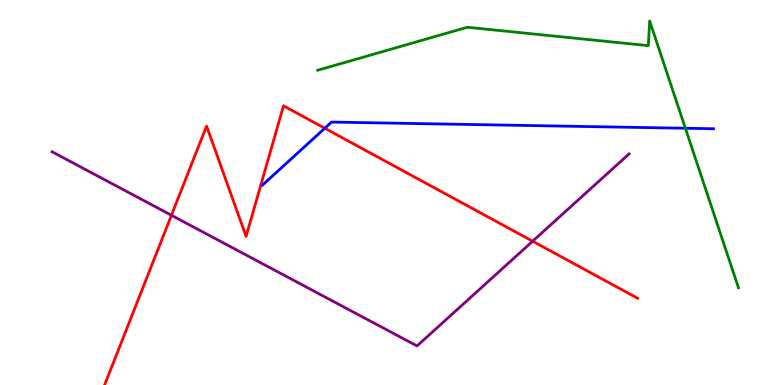[{'lines': ['blue', 'red'], 'intersections': [{'x': 4.19, 'y': 6.67}]}, {'lines': ['green', 'red'], 'intersections': []}, {'lines': ['purple', 'red'], 'intersections': [{'x': 2.21, 'y': 4.41}, {'x': 6.87, 'y': 3.73}]}, {'lines': ['blue', 'green'], 'intersections': [{'x': 8.84, 'y': 6.67}]}, {'lines': ['blue', 'purple'], 'intersections': []}, {'lines': ['green', 'purple'], 'intersections': []}]